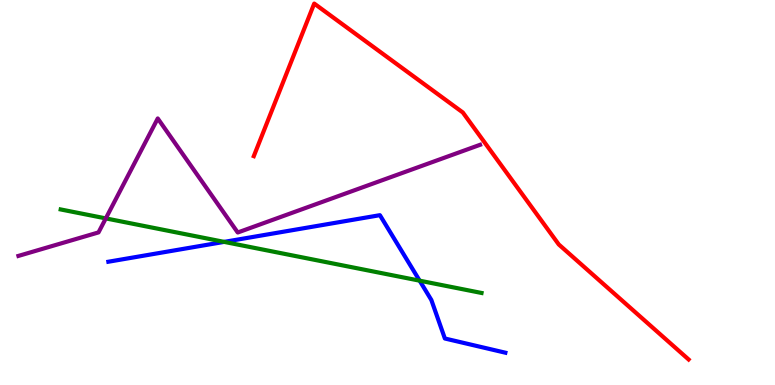[{'lines': ['blue', 'red'], 'intersections': []}, {'lines': ['green', 'red'], 'intersections': []}, {'lines': ['purple', 'red'], 'intersections': []}, {'lines': ['blue', 'green'], 'intersections': [{'x': 2.89, 'y': 3.72}, {'x': 5.41, 'y': 2.71}]}, {'lines': ['blue', 'purple'], 'intersections': []}, {'lines': ['green', 'purple'], 'intersections': [{'x': 1.37, 'y': 4.33}]}]